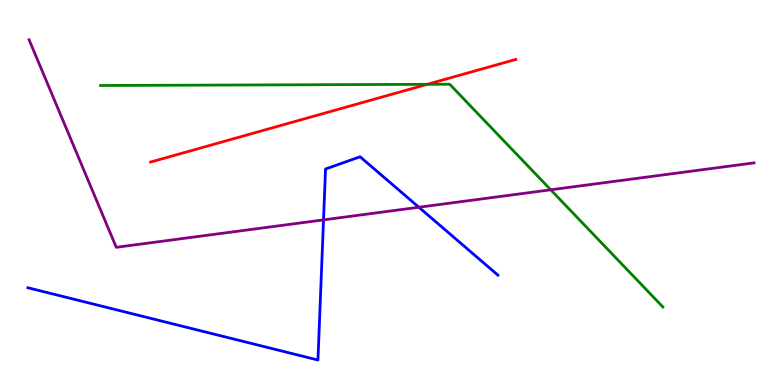[{'lines': ['blue', 'red'], 'intersections': []}, {'lines': ['green', 'red'], 'intersections': [{'x': 5.51, 'y': 7.81}]}, {'lines': ['purple', 'red'], 'intersections': []}, {'lines': ['blue', 'green'], 'intersections': []}, {'lines': ['blue', 'purple'], 'intersections': [{'x': 4.17, 'y': 4.29}, {'x': 5.4, 'y': 4.62}]}, {'lines': ['green', 'purple'], 'intersections': [{'x': 7.11, 'y': 5.07}]}]